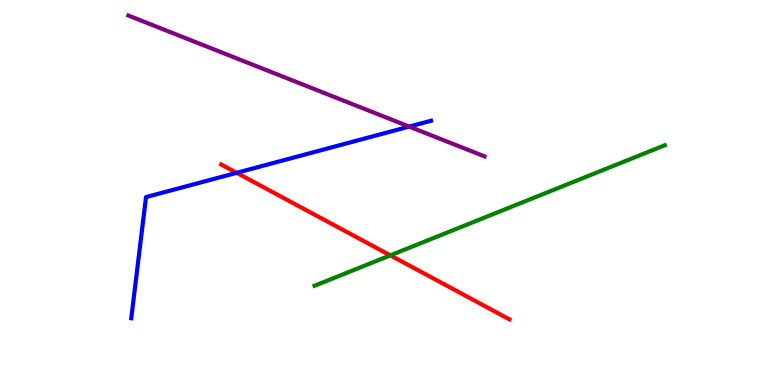[{'lines': ['blue', 'red'], 'intersections': [{'x': 3.05, 'y': 5.51}]}, {'lines': ['green', 'red'], 'intersections': [{'x': 5.04, 'y': 3.37}]}, {'lines': ['purple', 'red'], 'intersections': []}, {'lines': ['blue', 'green'], 'intersections': []}, {'lines': ['blue', 'purple'], 'intersections': [{'x': 5.28, 'y': 6.71}]}, {'lines': ['green', 'purple'], 'intersections': []}]